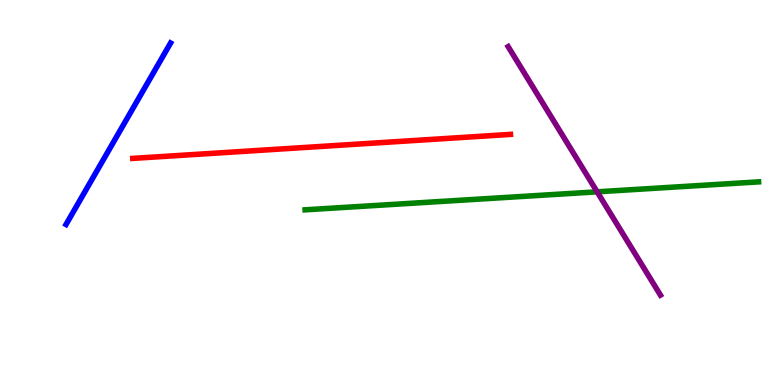[{'lines': ['blue', 'red'], 'intersections': []}, {'lines': ['green', 'red'], 'intersections': []}, {'lines': ['purple', 'red'], 'intersections': []}, {'lines': ['blue', 'green'], 'intersections': []}, {'lines': ['blue', 'purple'], 'intersections': []}, {'lines': ['green', 'purple'], 'intersections': [{'x': 7.7, 'y': 5.02}]}]